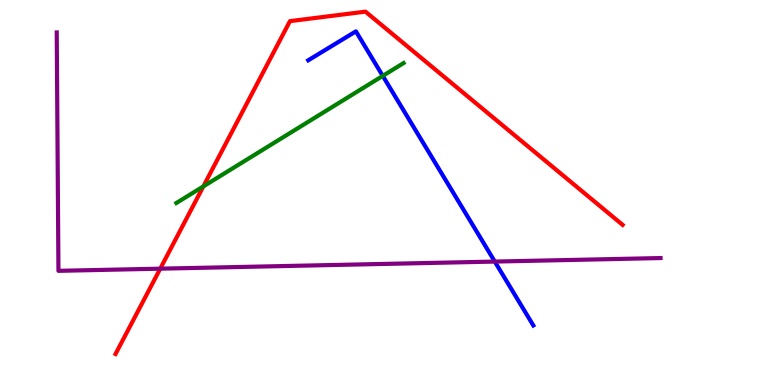[{'lines': ['blue', 'red'], 'intersections': []}, {'lines': ['green', 'red'], 'intersections': [{'x': 2.62, 'y': 5.16}]}, {'lines': ['purple', 'red'], 'intersections': [{'x': 2.07, 'y': 3.02}]}, {'lines': ['blue', 'green'], 'intersections': [{'x': 4.94, 'y': 8.03}]}, {'lines': ['blue', 'purple'], 'intersections': [{'x': 6.38, 'y': 3.21}]}, {'lines': ['green', 'purple'], 'intersections': []}]